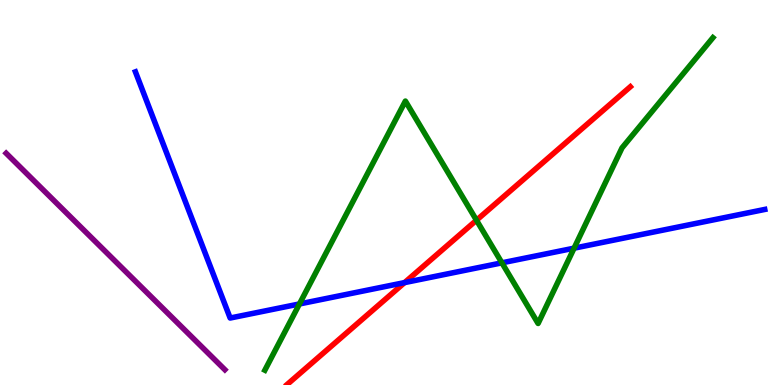[{'lines': ['blue', 'red'], 'intersections': [{'x': 5.22, 'y': 2.66}]}, {'lines': ['green', 'red'], 'intersections': [{'x': 6.15, 'y': 4.28}]}, {'lines': ['purple', 'red'], 'intersections': []}, {'lines': ['blue', 'green'], 'intersections': [{'x': 3.86, 'y': 2.11}, {'x': 6.48, 'y': 3.17}, {'x': 7.41, 'y': 3.55}]}, {'lines': ['blue', 'purple'], 'intersections': []}, {'lines': ['green', 'purple'], 'intersections': []}]